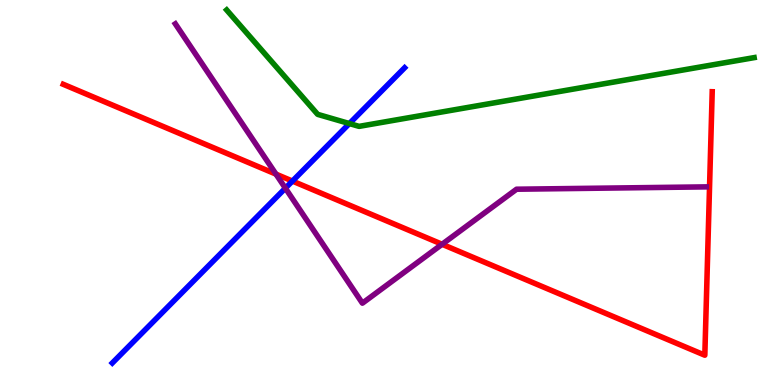[{'lines': ['blue', 'red'], 'intersections': [{'x': 3.77, 'y': 5.3}]}, {'lines': ['green', 'red'], 'intersections': []}, {'lines': ['purple', 'red'], 'intersections': [{'x': 3.56, 'y': 5.48}, {'x': 5.7, 'y': 3.66}]}, {'lines': ['blue', 'green'], 'intersections': [{'x': 4.51, 'y': 6.79}]}, {'lines': ['blue', 'purple'], 'intersections': [{'x': 3.68, 'y': 5.11}]}, {'lines': ['green', 'purple'], 'intersections': []}]